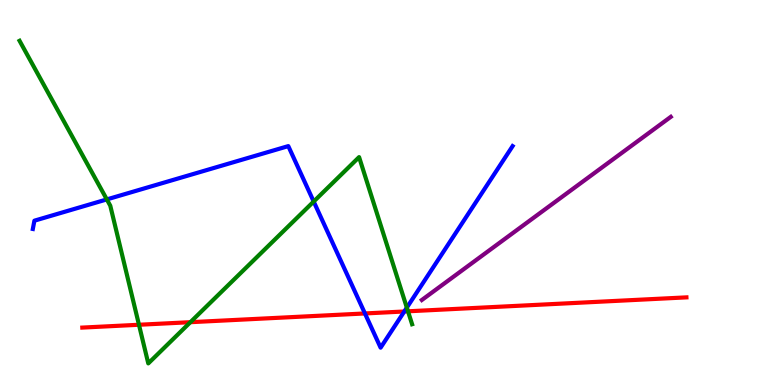[{'lines': ['blue', 'red'], 'intersections': [{'x': 4.71, 'y': 1.86}, {'x': 5.22, 'y': 1.91}]}, {'lines': ['green', 'red'], 'intersections': [{'x': 1.79, 'y': 1.56}, {'x': 2.46, 'y': 1.63}, {'x': 5.26, 'y': 1.91}]}, {'lines': ['purple', 'red'], 'intersections': []}, {'lines': ['blue', 'green'], 'intersections': [{'x': 1.38, 'y': 4.82}, {'x': 4.05, 'y': 4.77}, {'x': 5.25, 'y': 2.01}]}, {'lines': ['blue', 'purple'], 'intersections': []}, {'lines': ['green', 'purple'], 'intersections': []}]